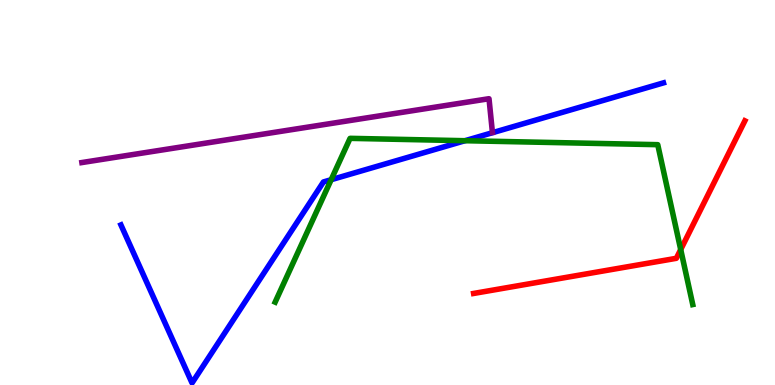[{'lines': ['blue', 'red'], 'intersections': []}, {'lines': ['green', 'red'], 'intersections': [{'x': 8.78, 'y': 3.52}]}, {'lines': ['purple', 'red'], 'intersections': []}, {'lines': ['blue', 'green'], 'intersections': [{'x': 4.27, 'y': 5.33}, {'x': 6.0, 'y': 6.35}]}, {'lines': ['blue', 'purple'], 'intersections': []}, {'lines': ['green', 'purple'], 'intersections': []}]